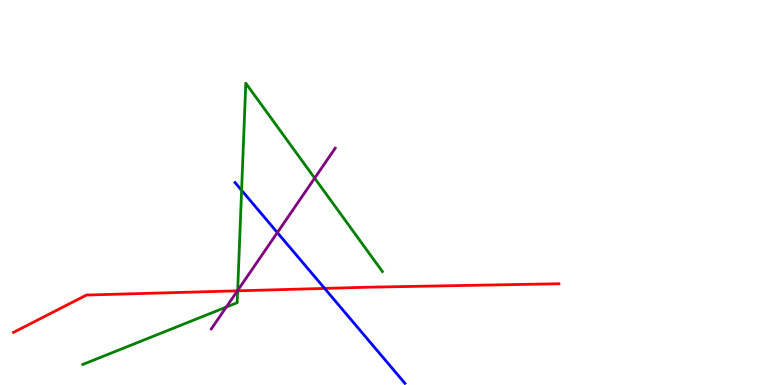[{'lines': ['blue', 'red'], 'intersections': [{'x': 4.19, 'y': 2.51}]}, {'lines': ['green', 'red'], 'intersections': [{'x': 3.07, 'y': 2.45}]}, {'lines': ['purple', 'red'], 'intersections': [{'x': 3.06, 'y': 2.45}]}, {'lines': ['blue', 'green'], 'intersections': [{'x': 3.12, 'y': 5.06}]}, {'lines': ['blue', 'purple'], 'intersections': [{'x': 3.58, 'y': 3.96}]}, {'lines': ['green', 'purple'], 'intersections': [{'x': 2.92, 'y': 2.03}, {'x': 3.07, 'y': 2.45}, {'x': 4.06, 'y': 5.37}]}]